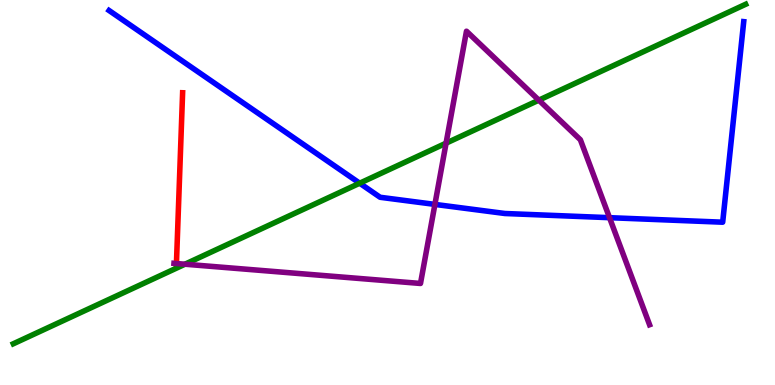[{'lines': ['blue', 'red'], 'intersections': []}, {'lines': ['green', 'red'], 'intersections': []}, {'lines': ['purple', 'red'], 'intersections': [{'x': 2.28, 'y': 3.16}]}, {'lines': ['blue', 'green'], 'intersections': [{'x': 4.64, 'y': 5.24}]}, {'lines': ['blue', 'purple'], 'intersections': [{'x': 5.61, 'y': 4.69}, {'x': 7.86, 'y': 4.35}]}, {'lines': ['green', 'purple'], 'intersections': [{'x': 2.39, 'y': 3.14}, {'x': 5.76, 'y': 6.28}, {'x': 6.95, 'y': 7.4}]}]